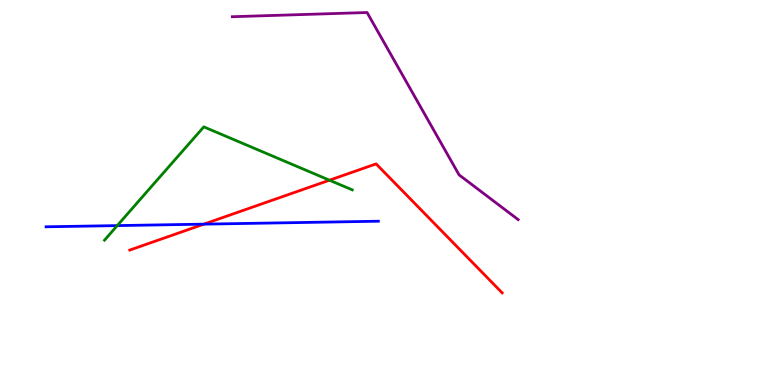[{'lines': ['blue', 'red'], 'intersections': [{'x': 2.63, 'y': 4.18}]}, {'lines': ['green', 'red'], 'intersections': [{'x': 4.25, 'y': 5.32}]}, {'lines': ['purple', 'red'], 'intersections': []}, {'lines': ['blue', 'green'], 'intersections': [{'x': 1.51, 'y': 4.14}]}, {'lines': ['blue', 'purple'], 'intersections': []}, {'lines': ['green', 'purple'], 'intersections': []}]